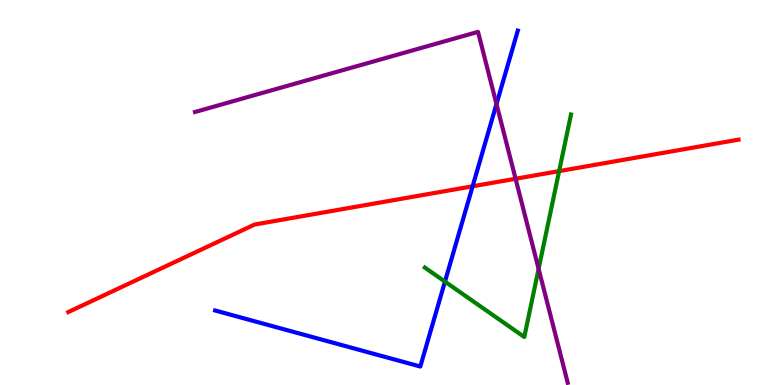[{'lines': ['blue', 'red'], 'intersections': [{'x': 6.1, 'y': 5.16}]}, {'lines': ['green', 'red'], 'intersections': [{'x': 7.21, 'y': 5.56}]}, {'lines': ['purple', 'red'], 'intersections': [{'x': 6.65, 'y': 5.36}]}, {'lines': ['blue', 'green'], 'intersections': [{'x': 5.74, 'y': 2.69}]}, {'lines': ['blue', 'purple'], 'intersections': [{'x': 6.41, 'y': 7.3}]}, {'lines': ['green', 'purple'], 'intersections': [{'x': 6.95, 'y': 3.02}]}]